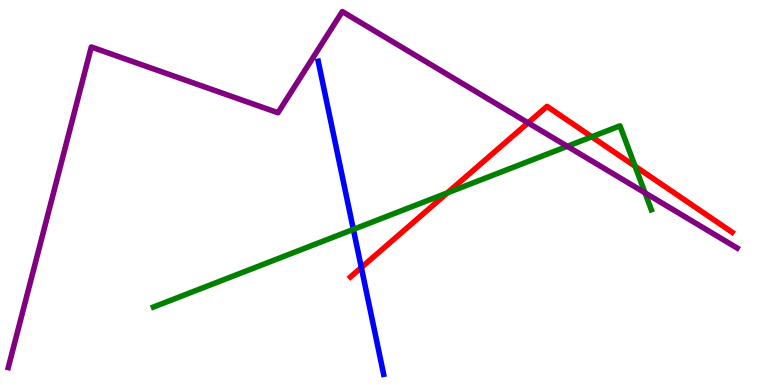[{'lines': ['blue', 'red'], 'intersections': [{'x': 4.66, 'y': 3.05}]}, {'lines': ['green', 'red'], 'intersections': [{'x': 5.77, 'y': 4.99}, {'x': 7.64, 'y': 6.45}, {'x': 8.19, 'y': 5.68}]}, {'lines': ['purple', 'red'], 'intersections': [{'x': 6.81, 'y': 6.81}]}, {'lines': ['blue', 'green'], 'intersections': [{'x': 4.56, 'y': 4.04}]}, {'lines': ['blue', 'purple'], 'intersections': []}, {'lines': ['green', 'purple'], 'intersections': [{'x': 7.32, 'y': 6.2}, {'x': 8.32, 'y': 4.99}]}]